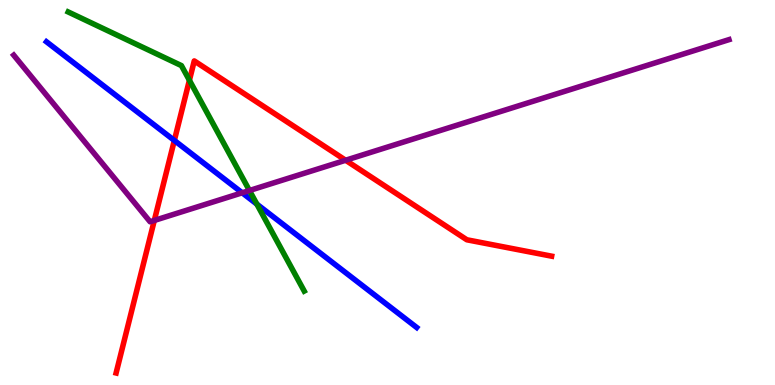[{'lines': ['blue', 'red'], 'intersections': [{'x': 2.25, 'y': 6.35}]}, {'lines': ['green', 'red'], 'intersections': [{'x': 2.44, 'y': 7.91}]}, {'lines': ['purple', 'red'], 'intersections': [{'x': 1.99, 'y': 4.27}, {'x': 4.46, 'y': 5.84}]}, {'lines': ['blue', 'green'], 'intersections': [{'x': 3.31, 'y': 4.7}]}, {'lines': ['blue', 'purple'], 'intersections': [{'x': 3.12, 'y': 4.99}]}, {'lines': ['green', 'purple'], 'intersections': [{'x': 3.22, 'y': 5.05}]}]